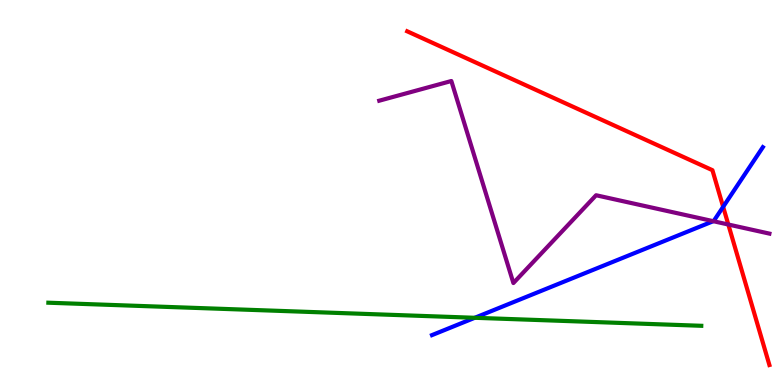[{'lines': ['blue', 'red'], 'intersections': [{'x': 9.33, 'y': 4.63}]}, {'lines': ['green', 'red'], 'intersections': []}, {'lines': ['purple', 'red'], 'intersections': [{'x': 9.4, 'y': 4.17}]}, {'lines': ['blue', 'green'], 'intersections': [{'x': 6.13, 'y': 1.75}]}, {'lines': ['blue', 'purple'], 'intersections': [{'x': 9.2, 'y': 4.25}]}, {'lines': ['green', 'purple'], 'intersections': []}]